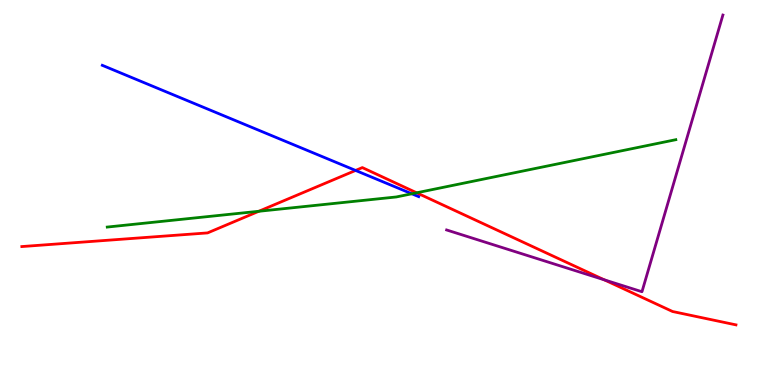[{'lines': ['blue', 'red'], 'intersections': [{'x': 4.59, 'y': 5.57}]}, {'lines': ['green', 'red'], 'intersections': [{'x': 3.34, 'y': 4.51}, {'x': 5.38, 'y': 4.99}]}, {'lines': ['purple', 'red'], 'intersections': [{'x': 7.8, 'y': 2.73}]}, {'lines': ['blue', 'green'], 'intersections': [{'x': 5.31, 'y': 4.97}]}, {'lines': ['blue', 'purple'], 'intersections': []}, {'lines': ['green', 'purple'], 'intersections': []}]